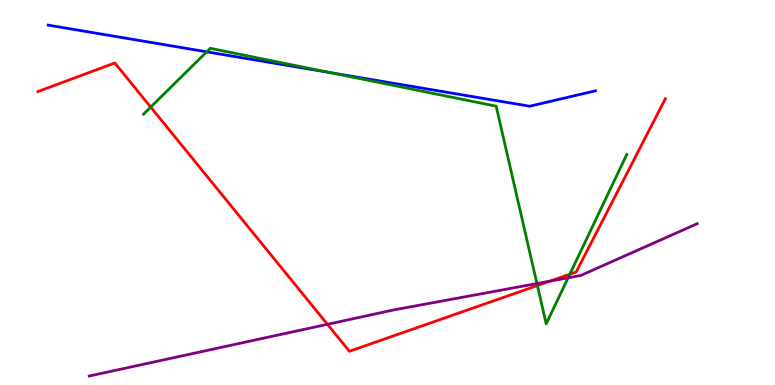[{'lines': ['blue', 'red'], 'intersections': []}, {'lines': ['green', 'red'], 'intersections': [{'x': 1.94, 'y': 7.22}, {'x': 6.93, 'y': 2.58}, {'x': 7.35, 'y': 2.88}]}, {'lines': ['purple', 'red'], 'intersections': [{'x': 4.23, 'y': 1.58}, {'x': 7.1, 'y': 2.7}]}, {'lines': ['blue', 'green'], 'intersections': [{'x': 2.67, 'y': 8.65}, {'x': 4.27, 'y': 8.11}]}, {'lines': ['blue', 'purple'], 'intersections': []}, {'lines': ['green', 'purple'], 'intersections': [{'x': 6.93, 'y': 2.64}, {'x': 7.33, 'y': 2.78}]}]